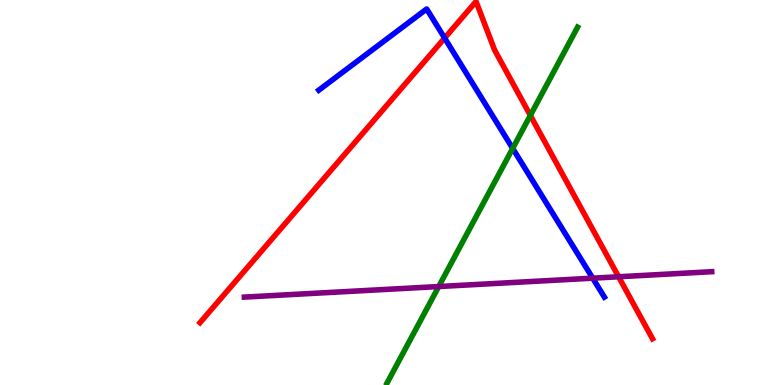[{'lines': ['blue', 'red'], 'intersections': [{'x': 5.74, 'y': 9.01}]}, {'lines': ['green', 'red'], 'intersections': [{'x': 6.84, 'y': 7.0}]}, {'lines': ['purple', 'red'], 'intersections': [{'x': 7.98, 'y': 2.81}]}, {'lines': ['blue', 'green'], 'intersections': [{'x': 6.62, 'y': 6.15}]}, {'lines': ['blue', 'purple'], 'intersections': [{'x': 7.65, 'y': 2.77}]}, {'lines': ['green', 'purple'], 'intersections': [{'x': 5.66, 'y': 2.56}]}]